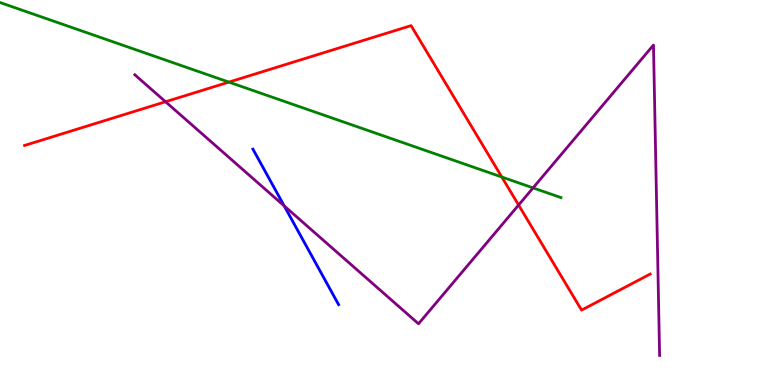[{'lines': ['blue', 'red'], 'intersections': []}, {'lines': ['green', 'red'], 'intersections': [{'x': 2.95, 'y': 7.87}, {'x': 6.48, 'y': 5.4}]}, {'lines': ['purple', 'red'], 'intersections': [{'x': 2.14, 'y': 7.36}, {'x': 6.69, 'y': 4.67}]}, {'lines': ['blue', 'green'], 'intersections': []}, {'lines': ['blue', 'purple'], 'intersections': [{'x': 3.67, 'y': 4.65}]}, {'lines': ['green', 'purple'], 'intersections': [{'x': 6.88, 'y': 5.12}]}]